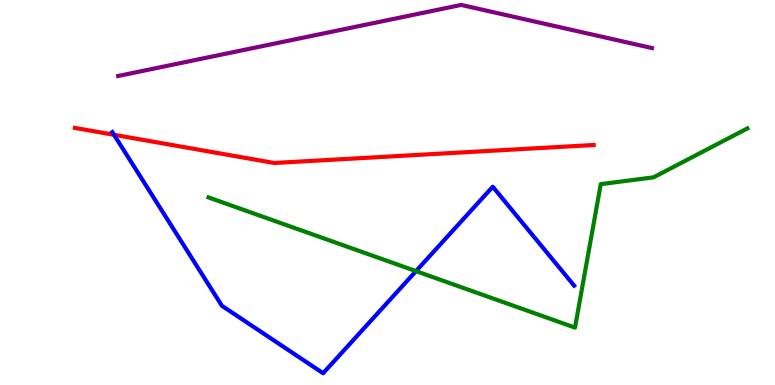[{'lines': ['blue', 'red'], 'intersections': [{'x': 1.47, 'y': 6.5}]}, {'lines': ['green', 'red'], 'intersections': []}, {'lines': ['purple', 'red'], 'intersections': []}, {'lines': ['blue', 'green'], 'intersections': [{'x': 5.37, 'y': 2.96}]}, {'lines': ['blue', 'purple'], 'intersections': []}, {'lines': ['green', 'purple'], 'intersections': []}]